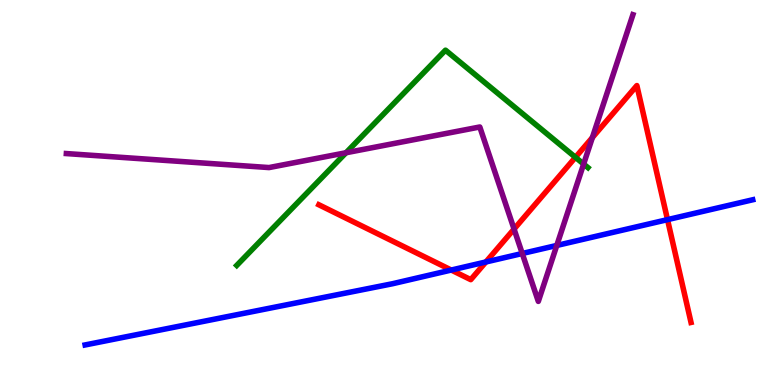[{'lines': ['blue', 'red'], 'intersections': [{'x': 5.82, 'y': 2.99}, {'x': 6.27, 'y': 3.2}, {'x': 8.61, 'y': 4.3}]}, {'lines': ['green', 'red'], 'intersections': [{'x': 7.43, 'y': 5.91}]}, {'lines': ['purple', 'red'], 'intersections': [{'x': 6.63, 'y': 4.05}, {'x': 7.64, 'y': 6.43}]}, {'lines': ['blue', 'green'], 'intersections': []}, {'lines': ['blue', 'purple'], 'intersections': [{'x': 6.74, 'y': 3.42}, {'x': 7.18, 'y': 3.62}]}, {'lines': ['green', 'purple'], 'intersections': [{'x': 4.46, 'y': 6.03}, {'x': 7.53, 'y': 5.74}]}]